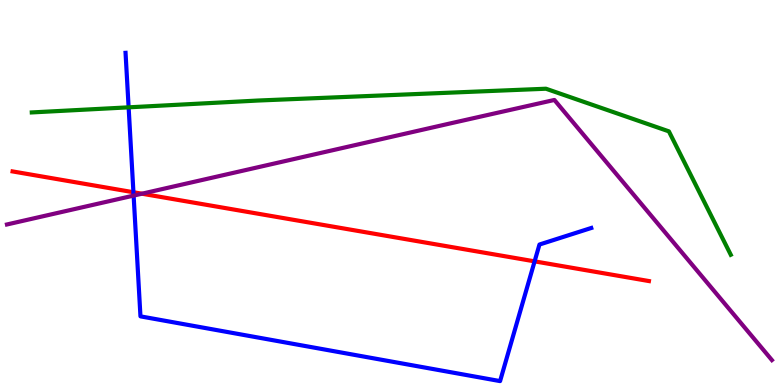[{'lines': ['blue', 'red'], 'intersections': [{'x': 1.72, 'y': 5.01}, {'x': 6.9, 'y': 3.21}]}, {'lines': ['green', 'red'], 'intersections': []}, {'lines': ['purple', 'red'], 'intersections': [{'x': 1.83, 'y': 4.97}]}, {'lines': ['blue', 'green'], 'intersections': [{'x': 1.66, 'y': 7.21}]}, {'lines': ['blue', 'purple'], 'intersections': [{'x': 1.72, 'y': 4.92}]}, {'lines': ['green', 'purple'], 'intersections': []}]